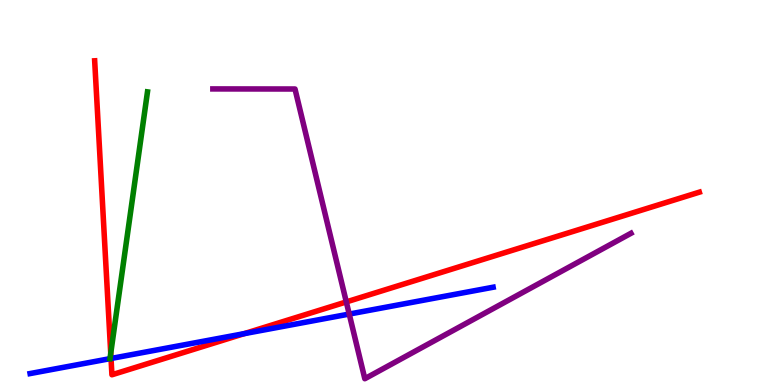[{'lines': ['blue', 'red'], 'intersections': [{'x': 1.43, 'y': 0.689}, {'x': 3.15, 'y': 1.33}]}, {'lines': ['green', 'red'], 'intersections': [{'x': 1.43, 'y': 0.824}]}, {'lines': ['purple', 'red'], 'intersections': [{'x': 4.47, 'y': 2.16}]}, {'lines': ['blue', 'green'], 'intersections': []}, {'lines': ['blue', 'purple'], 'intersections': [{'x': 4.51, 'y': 1.84}]}, {'lines': ['green', 'purple'], 'intersections': []}]